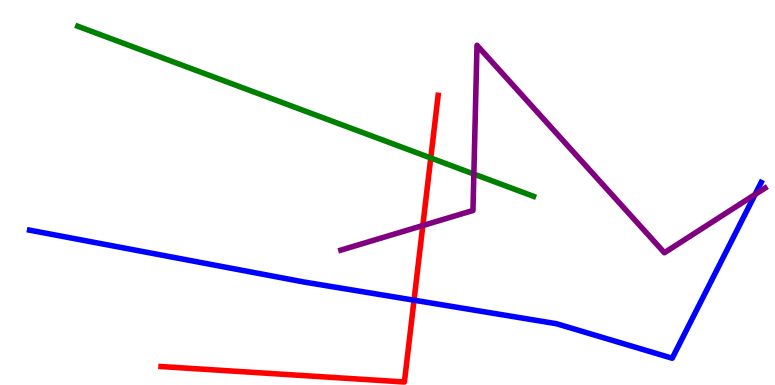[{'lines': ['blue', 'red'], 'intersections': [{'x': 5.34, 'y': 2.2}]}, {'lines': ['green', 'red'], 'intersections': [{'x': 5.56, 'y': 5.9}]}, {'lines': ['purple', 'red'], 'intersections': [{'x': 5.46, 'y': 4.14}]}, {'lines': ['blue', 'green'], 'intersections': []}, {'lines': ['blue', 'purple'], 'intersections': [{'x': 9.74, 'y': 4.95}]}, {'lines': ['green', 'purple'], 'intersections': [{'x': 6.11, 'y': 5.48}]}]